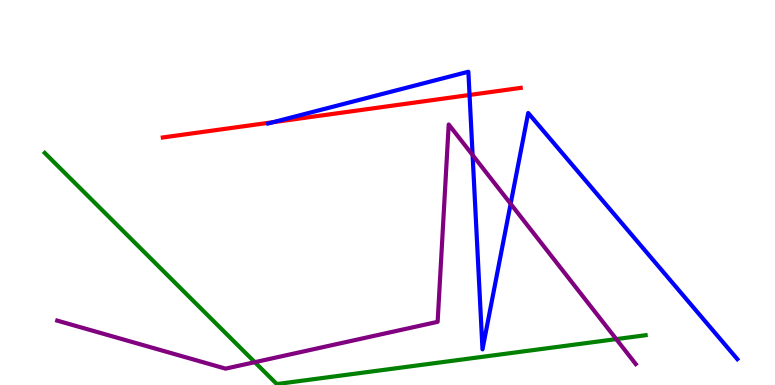[{'lines': ['blue', 'red'], 'intersections': [{'x': 3.52, 'y': 6.83}, {'x': 6.06, 'y': 7.53}]}, {'lines': ['green', 'red'], 'intersections': []}, {'lines': ['purple', 'red'], 'intersections': []}, {'lines': ['blue', 'green'], 'intersections': []}, {'lines': ['blue', 'purple'], 'intersections': [{'x': 6.1, 'y': 5.97}, {'x': 6.59, 'y': 4.71}]}, {'lines': ['green', 'purple'], 'intersections': [{'x': 3.29, 'y': 0.593}, {'x': 7.95, 'y': 1.19}]}]